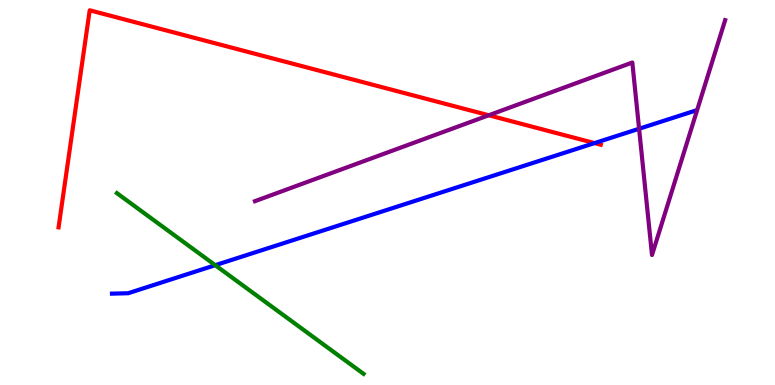[{'lines': ['blue', 'red'], 'intersections': [{'x': 7.67, 'y': 6.28}]}, {'lines': ['green', 'red'], 'intersections': []}, {'lines': ['purple', 'red'], 'intersections': [{'x': 6.31, 'y': 7.01}]}, {'lines': ['blue', 'green'], 'intersections': [{'x': 2.78, 'y': 3.11}]}, {'lines': ['blue', 'purple'], 'intersections': [{'x': 8.25, 'y': 6.66}]}, {'lines': ['green', 'purple'], 'intersections': []}]